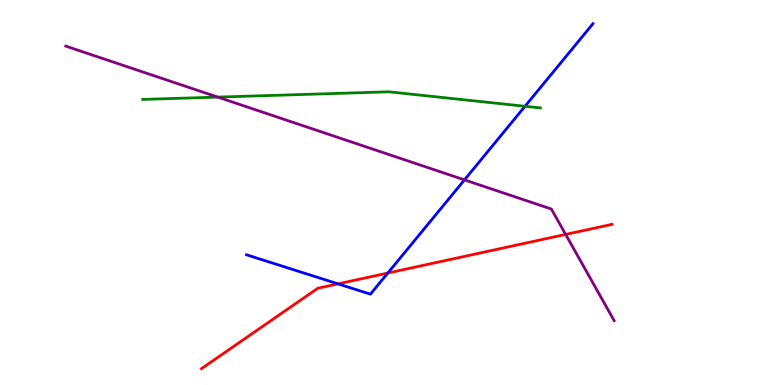[{'lines': ['blue', 'red'], 'intersections': [{'x': 4.36, 'y': 2.63}, {'x': 5.0, 'y': 2.91}]}, {'lines': ['green', 'red'], 'intersections': []}, {'lines': ['purple', 'red'], 'intersections': [{'x': 7.3, 'y': 3.91}]}, {'lines': ['blue', 'green'], 'intersections': [{'x': 6.77, 'y': 7.24}]}, {'lines': ['blue', 'purple'], 'intersections': [{'x': 5.99, 'y': 5.33}]}, {'lines': ['green', 'purple'], 'intersections': [{'x': 2.81, 'y': 7.48}]}]